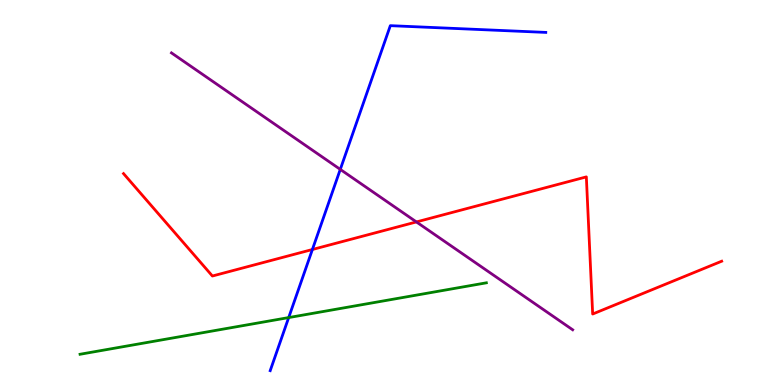[{'lines': ['blue', 'red'], 'intersections': [{'x': 4.03, 'y': 3.52}]}, {'lines': ['green', 'red'], 'intersections': []}, {'lines': ['purple', 'red'], 'intersections': [{'x': 5.37, 'y': 4.24}]}, {'lines': ['blue', 'green'], 'intersections': [{'x': 3.73, 'y': 1.75}]}, {'lines': ['blue', 'purple'], 'intersections': [{'x': 4.39, 'y': 5.6}]}, {'lines': ['green', 'purple'], 'intersections': []}]